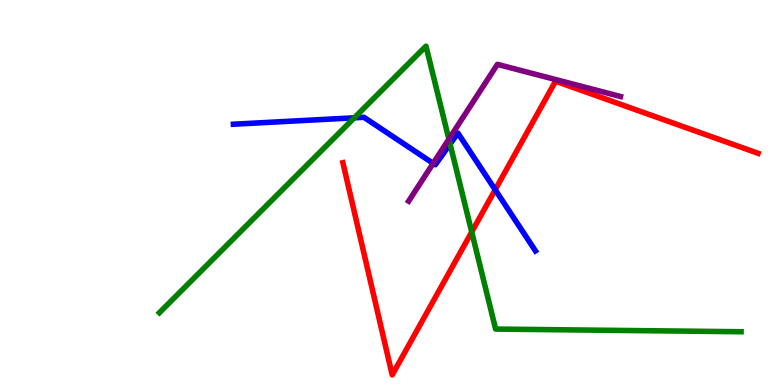[{'lines': ['blue', 'red'], 'intersections': [{'x': 6.39, 'y': 5.07}]}, {'lines': ['green', 'red'], 'intersections': [{'x': 6.09, 'y': 3.98}]}, {'lines': ['purple', 'red'], 'intersections': []}, {'lines': ['blue', 'green'], 'intersections': [{'x': 4.57, 'y': 6.94}, {'x': 5.81, 'y': 6.26}]}, {'lines': ['blue', 'purple'], 'intersections': [{'x': 5.59, 'y': 5.76}]}, {'lines': ['green', 'purple'], 'intersections': [{'x': 5.79, 'y': 6.39}]}]